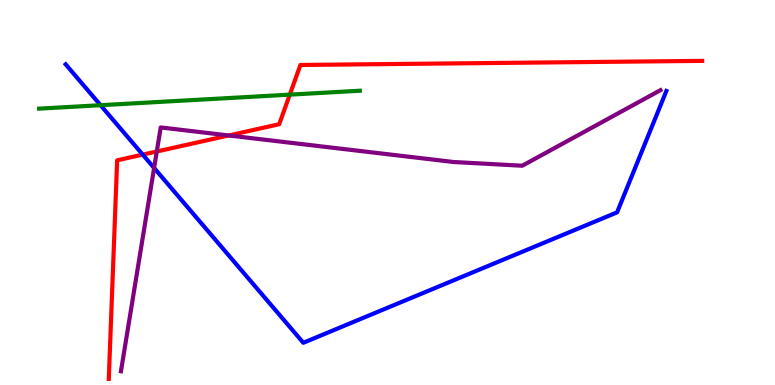[{'lines': ['blue', 'red'], 'intersections': [{'x': 1.84, 'y': 5.98}]}, {'lines': ['green', 'red'], 'intersections': [{'x': 3.74, 'y': 7.54}]}, {'lines': ['purple', 'red'], 'intersections': [{'x': 2.02, 'y': 6.07}, {'x': 2.95, 'y': 6.48}]}, {'lines': ['blue', 'green'], 'intersections': [{'x': 1.3, 'y': 7.27}]}, {'lines': ['blue', 'purple'], 'intersections': [{'x': 1.99, 'y': 5.64}]}, {'lines': ['green', 'purple'], 'intersections': []}]